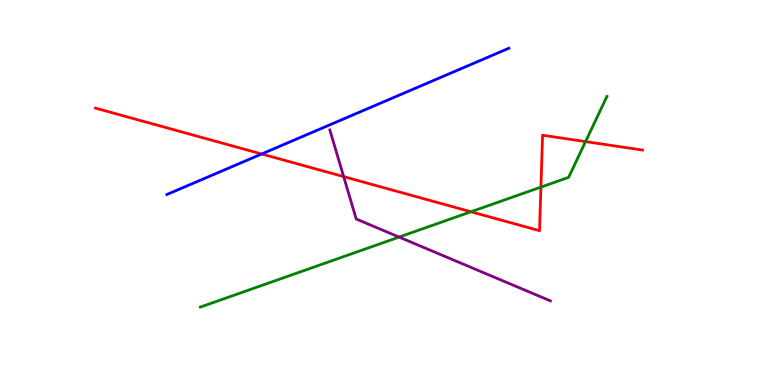[{'lines': ['blue', 'red'], 'intersections': [{'x': 3.38, 'y': 6.0}]}, {'lines': ['green', 'red'], 'intersections': [{'x': 6.08, 'y': 4.5}, {'x': 6.98, 'y': 5.14}, {'x': 7.56, 'y': 6.32}]}, {'lines': ['purple', 'red'], 'intersections': [{'x': 4.43, 'y': 5.41}]}, {'lines': ['blue', 'green'], 'intersections': []}, {'lines': ['blue', 'purple'], 'intersections': []}, {'lines': ['green', 'purple'], 'intersections': [{'x': 5.15, 'y': 3.84}]}]